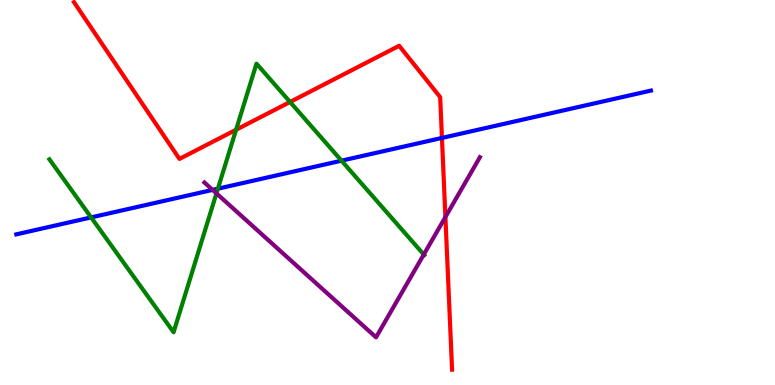[{'lines': ['blue', 'red'], 'intersections': [{'x': 5.7, 'y': 6.42}]}, {'lines': ['green', 'red'], 'intersections': [{'x': 3.05, 'y': 6.63}, {'x': 3.74, 'y': 7.35}]}, {'lines': ['purple', 'red'], 'intersections': [{'x': 5.75, 'y': 4.36}]}, {'lines': ['blue', 'green'], 'intersections': [{'x': 1.18, 'y': 4.35}, {'x': 2.81, 'y': 5.1}, {'x': 4.41, 'y': 5.83}]}, {'lines': ['blue', 'purple'], 'intersections': [{'x': 2.74, 'y': 5.07}]}, {'lines': ['green', 'purple'], 'intersections': [{'x': 2.79, 'y': 4.98}, {'x': 5.47, 'y': 3.39}]}]